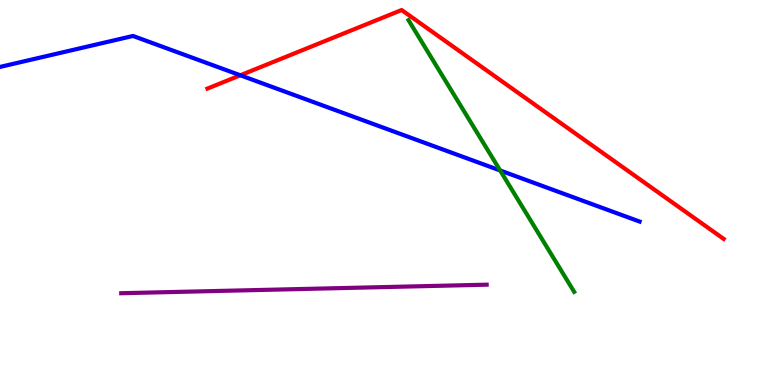[{'lines': ['blue', 'red'], 'intersections': [{'x': 3.1, 'y': 8.04}]}, {'lines': ['green', 'red'], 'intersections': []}, {'lines': ['purple', 'red'], 'intersections': []}, {'lines': ['blue', 'green'], 'intersections': [{'x': 6.45, 'y': 5.57}]}, {'lines': ['blue', 'purple'], 'intersections': []}, {'lines': ['green', 'purple'], 'intersections': []}]